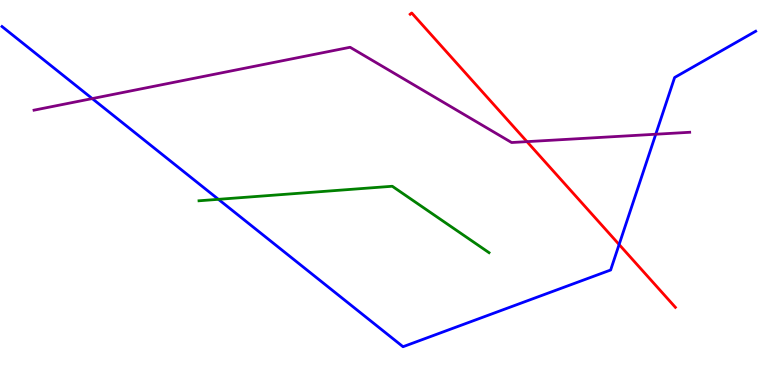[{'lines': ['blue', 'red'], 'intersections': [{'x': 7.99, 'y': 3.65}]}, {'lines': ['green', 'red'], 'intersections': []}, {'lines': ['purple', 'red'], 'intersections': [{'x': 6.8, 'y': 6.32}]}, {'lines': ['blue', 'green'], 'intersections': [{'x': 2.82, 'y': 4.82}]}, {'lines': ['blue', 'purple'], 'intersections': [{'x': 1.19, 'y': 7.44}, {'x': 8.46, 'y': 6.51}]}, {'lines': ['green', 'purple'], 'intersections': []}]